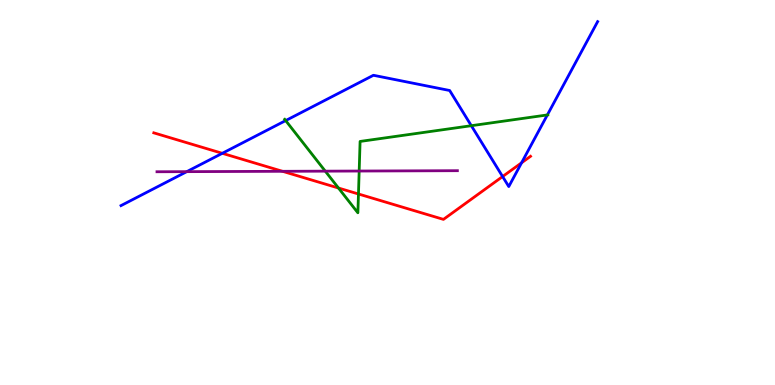[{'lines': ['blue', 'red'], 'intersections': [{'x': 2.87, 'y': 6.02}, {'x': 6.49, 'y': 5.41}, {'x': 6.73, 'y': 5.77}]}, {'lines': ['green', 'red'], 'intersections': [{'x': 4.37, 'y': 5.12}, {'x': 4.63, 'y': 4.96}]}, {'lines': ['purple', 'red'], 'intersections': [{'x': 3.65, 'y': 5.55}]}, {'lines': ['blue', 'green'], 'intersections': [{'x': 3.69, 'y': 6.87}, {'x': 6.08, 'y': 6.74}, {'x': 7.06, 'y': 7.01}]}, {'lines': ['blue', 'purple'], 'intersections': [{'x': 2.41, 'y': 5.54}]}, {'lines': ['green', 'purple'], 'intersections': [{'x': 4.2, 'y': 5.55}, {'x': 4.63, 'y': 5.56}]}]